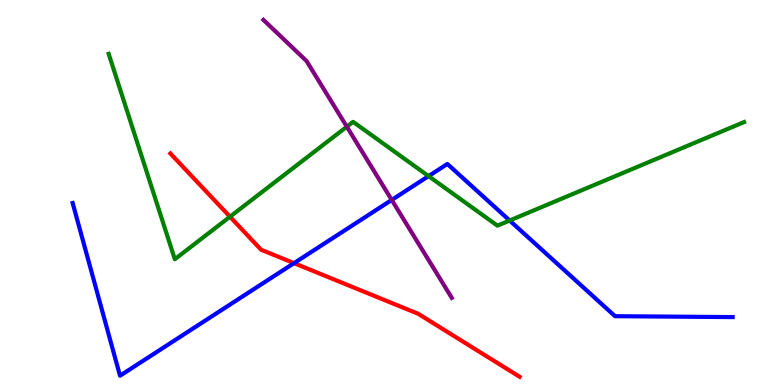[{'lines': ['blue', 'red'], 'intersections': [{'x': 3.79, 'y': 3.16}]}, {'lines': ['green', 'red'], 'intersections': [{'x': 2.97, 'y': 4.37}]}, {'lines': ['purple', 'red'], 'intersections': []}, {'lines': ['blue', 'green'], 'intersections': [{'x': 5.53, 'y': 5.43}, {'x': 6.58, 'y': 4.27}]}, {'lines': ['blue', 'purple'], 'intersections': [{'x': 5.05, 'y': 4.81}]}, {'lines': ['green', 'purple'], 'intersections': [{'x': 4.48, 'y': 6.71}]}]